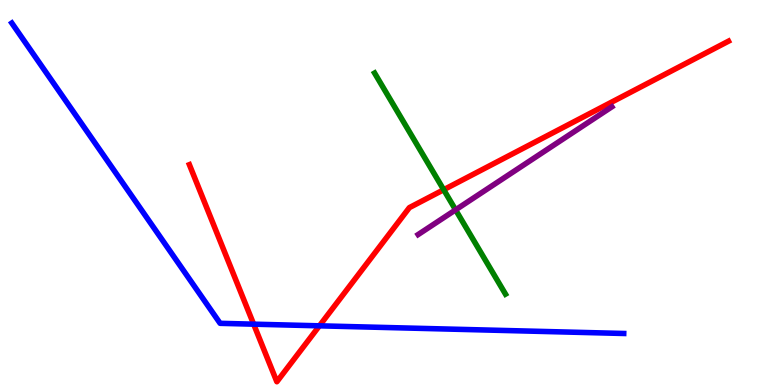[{'lines': ['blue', 'red'], 'intersections': [{'x': 3.27, 'y': 1.58}, {'x': 4.12, 'y': 1.54}]}, {'lines': ['green', 'red'], 'intersections': [{'x': 5.72, 'y': 5.07}]}, {'lines': ['purple', 'red'], 'intersections': []}, {'lines': ['blue', 'green'], 'intersections': []}, {'lines': ['blue', 'purple'], 'intersections': []}, {'lines': ['green', 'purple'], 'intersections': [{'x': 5.88, 'y': 4.55}]}]